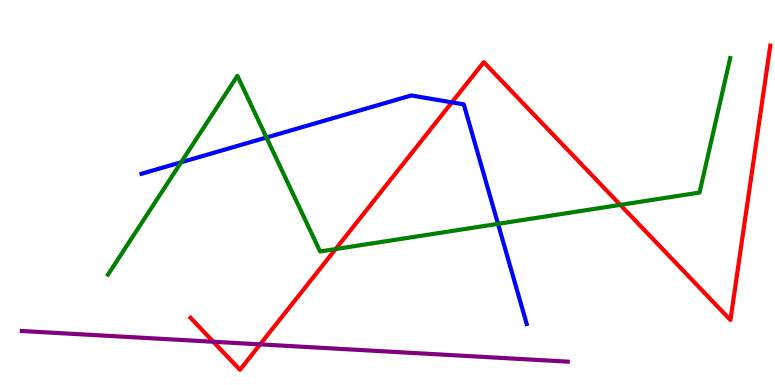[{'lines': ['blue', 'red'], 'intersections': [{'x': 5.83, 'y': 7.34}]}, {'lines': ['green', 'red'], 'intersections': [{'x': 4.33, 'y': 3.53}, {'x': 8.0, 'y': 4.68}]}, {'lines': ['purple', 'red'], 'intersections': [{'x': 2.75, 'y': 1.12}, {'x': 3.36, 'y': 1.06}]}, {'lines': ['blue', 'green'], 'intersections': [{'x': 2.34, 'y': 5.79}, {'x': 3.44, 'y': 6.43}, {'x': 6.43, 'y': 4.19}]}, {'lines': ['blue', 'purple'], 'intersections': []}, {'lines': ['green', 'purple'], 'intersections': []}]